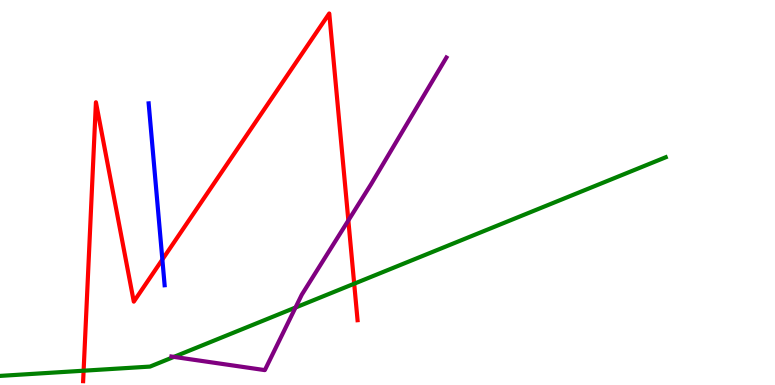[{'lines': ['blue', 'red'], 'intersections': [{'x': 2.1, 'y': 3.26}]}, {'lines': ['green', 'red'], 'intersections': [{'x': 1.08, 'y': 0.371}, {'x': 4.57, 'y': 2.63}]}, {'lines': ['purple', 'red'], 'intersections': [{'x': 4.49, 'y': 4.27}]}, {'lines': ['blue', 'green'], 'intersections': []}, {'lines': ['blue', 'purple'], 'intersections': []}, {'lines': ['green', 'purple'], 'intersections': [{'x': 2.24, 'y': 0.73}, {'x': 3.81, 'y': 2.01}]}]